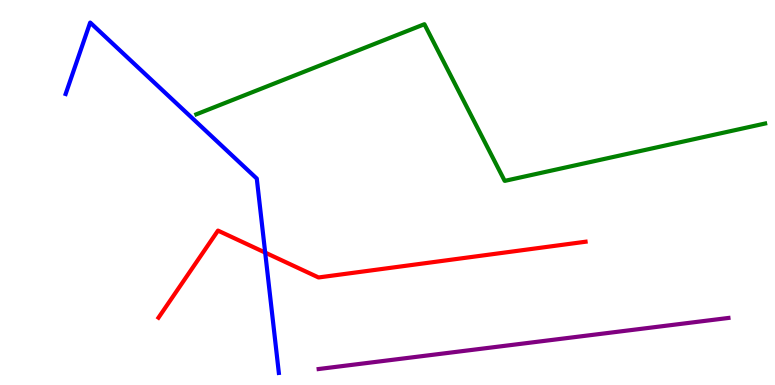[{'lines': ['blue', 'red'], 'intersections': [{'x': 3.42, 'y': 3.44}]}, {'lines': ['green', 'red'], 'intersections': []}, {'lines': ['purple', 'red'], 'intersections': []}, {'lines': ['blue', 'green'], 'intersections': []}, {'lines': ['blue', 'purple'], 'intersections': []}, {'lines': ['green', 'purple'], 'intersections': []}]